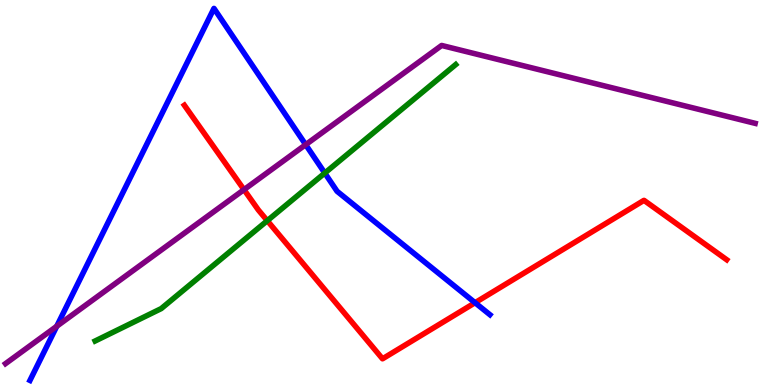[{'lines': ['blue', 'red'], 'intersections': [{'x': 6.13, 'y': 2.14}]}, {'lines': ['green', 'red'], 'intersections': [{'x': 3.45, 'y': 4.27}]}, {'lines': ['purple', 'red'], 'intersections': [{'x': 3.15, 'y': 5.07}]}, {'lines': ['blue', 'green'], 'intersections': [{'x': 4.19, 'y': 5.51}]}, {'lines': ['blue', 'purple'], 'intersections': [{'x': 0.732, 'y': 1.53}, {'x': 3.94, 'y': 6.24}]}, {'lines': ['green', 'purple'], 'intersections': []}]